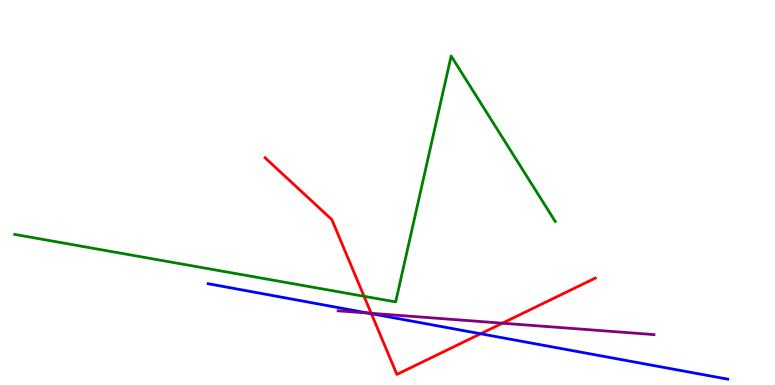[{'lines': ['blue', 'red'], 'intersections': [{'x': 4.79, 'y': 1.85}, {'x': 6.2, 'y': 1.33}]}, {'lines': ['green', 'red'], 'intersections': [{'x': 4.7, 'y': 2.3}]}, {'lines': ['purple', 'red'], 'intersections': [{'x': 4.79, 'y': 1.86}, {'x': 6.48, 'y': 1.61}]}, {'lines': ['blue', 'green'], 'intersections': []}, {'lines': ['blue', 'purple'], 'intersections': [{'x': 4.75, 'y': 1.87}]}, {'lines': ['green', 'purple'], 'intersections': []}]